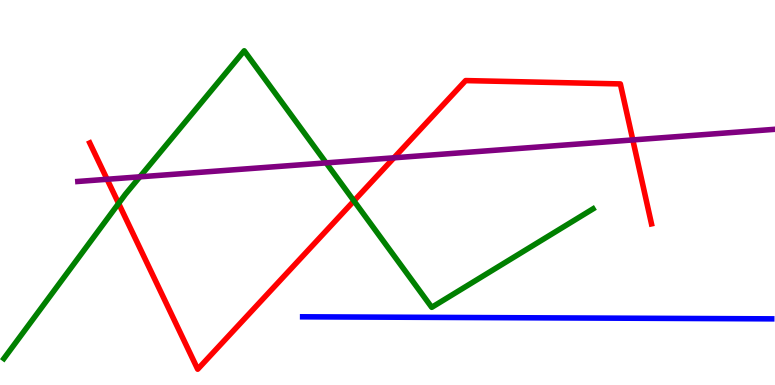[{'lines': ['blue', 'red'], 'intersections': []}, {'lines': ['green', 'red'], 'intersections': [{'x': 1.53, 'y': 4.72}, {'x': 4.57, 'y': 4.78}]}, {'lines': ['purple', 'red'], 'intersections': [{'x': 1.38, 'y': 5.34}, {'x': 5.08, 'y': 5.9}, {'x': 8.17, 'y': 6.37}]}, {'lines': ['blue', 'green'], 'intersections': []}, {'lines': ['blue', 'purple'], 'intersections': []}, {'lines': ['green', 'purple'], 'intersections': [{'x': 1.8, 'y': 5.41}, {'x': 4.21, 'y': 5.77}]}]